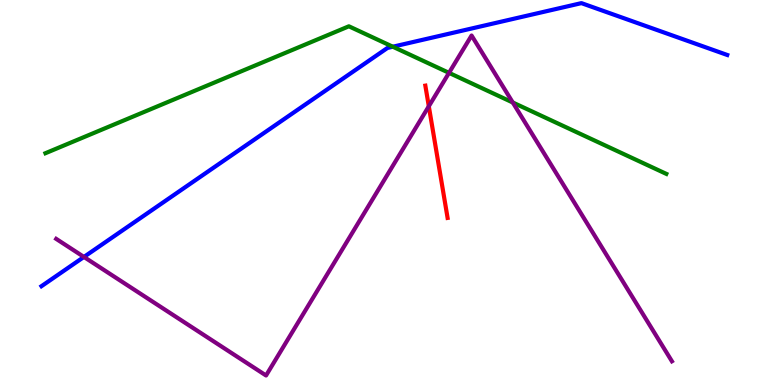[{'lines': ['blue', 'red'], 'intersections': []}, {'lines': ['green', 'red'], 'intersections': []}, {'lines': ['purple', 'red'], 'intersections': [{'x': 5.53, 'y': 7.24}]}, {'lines': ['blue', 'green'], 'intersections': [{'x': 5.07, 'y': 8.79}]}, {'lines': ['blue', 'purple'], 'intersections': [{'x': 1.08, 'y': 3.33}]}, {'lines': ['green', 'purple'], 'intersections': [{'x': 5.79, 'y': 8.11}, {'x': 6.62, 'y': 7.34}]}]